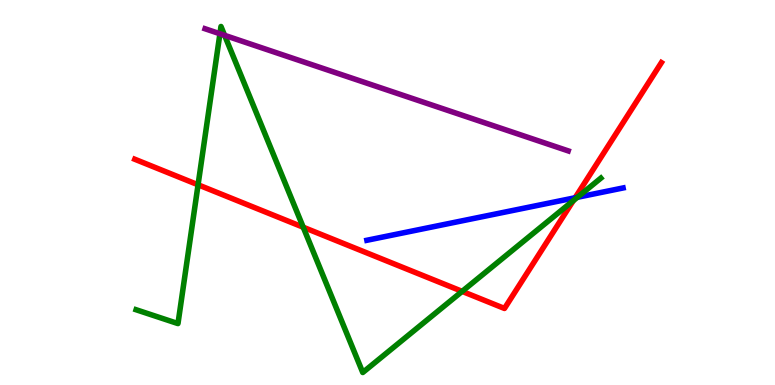[{'lines': ['blue', 'red'], 'intersections': [{'x': 7.42, 'y': 4.86}]}, {'lines': ['green', 'red'], 'intersections': [{'x': 2.56, 'y': 5.2}, {'x': 3.91, 'y': 4.1}, {'x': 5.96, 'y': 2.43}, {'x': 7.4, 'y': 4.79}]}, {'lines': ['purple', 'red'], 'intersections': []}, {'lines': ['blue', 'green'], 'intersections': [{'x': 7.45, 'y': 4.88}]}, {'lines': ['blue', 'purple'], 'intersections': []}, {'lines': ['green', 'purple'], 'intersections': [{'x': 2.84, 'y': 9.12}, {'x': 2.9, 'y': 9.08}]}]